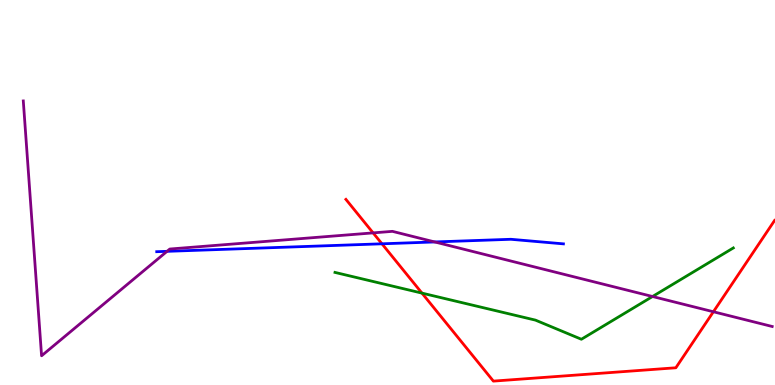[{'lines': ['blue', 'red'], 'intersections': [{'x': 4.93, 'y': 3.67}]}, {'lines': ['green', 'red'], 'intersections': [{'x': 5.44, 'y': 2.39}]}, {'lines': ['purple', 'red'], 'intersections': [{'x': 4.81, 'y': 3.95}, {'x': 9.21, 'y': 1.9}]}, {'lines': ['blue', 'green'], 'intersections': []}, {'lines': ['blue', 'purple'], 'intersections': [{'x': 2.16, 'y': 3.47}, {'x': 5.61, 'y': 3.72}]}, {'lines': ['green', 'purple'], 'intersections': [{'x': 8.42, 'y': 2.3}]}]